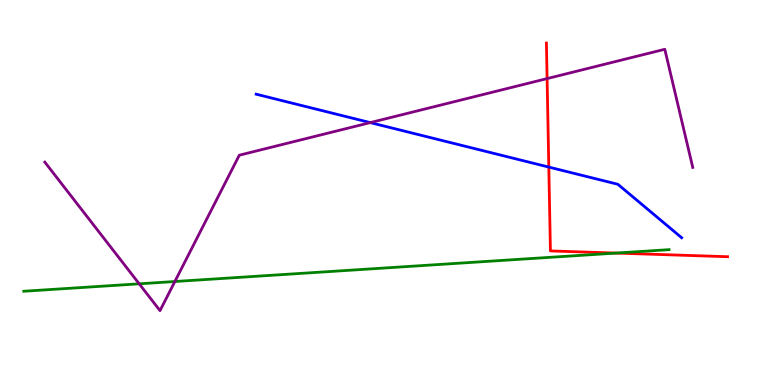[{'lines': ['blue', 'red'], 'intersections': [{'x': 7.08, 'y': 5.66}]}, {'lines': ['green', 'red'], 'intersections': [{'x': 7.95, 'y': 3.43}]}, {'lines': ['purple', 'red'], 'intersections': [{'x': 7.06, 'y': 7.96}]}, {'lines': ['blue', 'green'], 'intersections': []}, {'lines': ['blue', 'purple'], 'intersections': [{'x': 4.78, 'y': 6.82}]}, {'lines': ['green', 'purple'], 'intersections': [{'x': 1.8, 'y': 2.63}, {'x': 2.26, 'y': 2.69}]}]